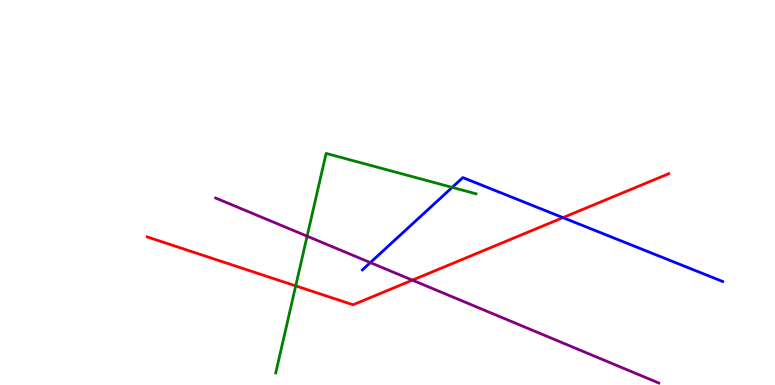[{'lines': ['blue', 'red'], 'intersections': [{'x': 7.26, 'y': 4.35}]}, {'lines': ['green', 'red'], 'intersections': [{'x': 3.82, 'y': 2.57}]}, {'lines': ['purple', 'red'], 'intersections': [{'x': 5.32, 'y': 2.72}]}, {'lines': ['blue', 'green'], 'intersections': [{'x': 5.83, 'y': 5.13}]}, {'lines': ['blue', 'purple'], 'intersections': [{'x': 4.78, 'y': 3.18}]}, {'lines': ['green', 'purple'], 'intersections': [{'x': 3.96, 'y': 3.87}]}]